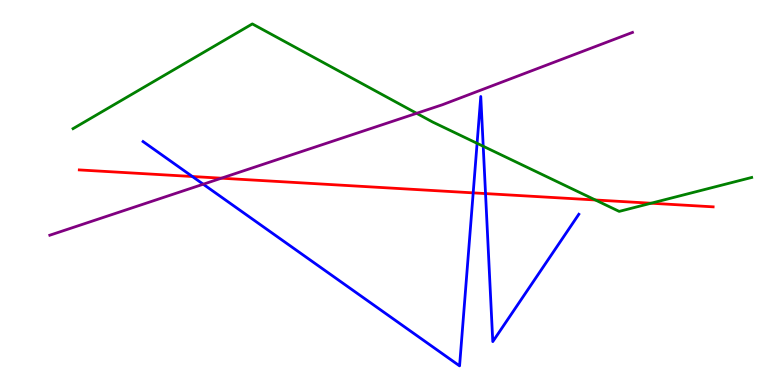[{'lines': ['blue', 'red'], 'intersections': [{'x': 2.48, 'y': 5.42}, {'x': 6.11, 'y': 4.99}, {'x': 6.26, 'y': 4.97}]}, {'lines': ['green', 'red'], 'intersections': [{'x': 7.68, 'y': 4.81}, {'x': 8.4, 'y': 4.72}]}, {'lines': ['purple', 'red'], 'intersections': [{'x': 2.86, 'y': 5.37}]}, {'lines': ['blue', 'green'], 'intersections': [{'x': 6.16, 'y': 6.28}, {'x': 6.24, 'y': 6.2}]}, {'lines': ['blue', 'purple'], 'intersections': [{'x': 2.62, 'y': 5.22}]}, {'lines': ['green', 'purple'], 'intersections': [{'x': 5.38, 'y': 7.06}]}]